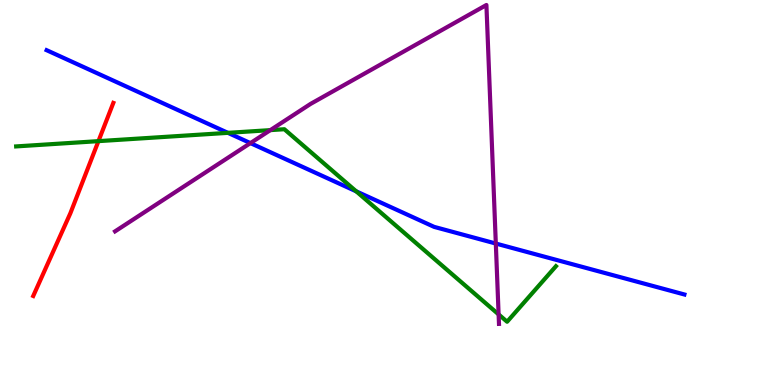[{'lines': ['blue', 'red'], 'intersections': []}, {'lines': ['green', 'red'], 'intersections': [{'x': 1.27, 'y': 6.33}]}, {'lines': ['purple', 'red'], 'intersections': []}, {'lines': ['blue', 'green'], 'intersections': [{'x': 2.94, 'y': 6.55}, {'x': 4.6, 'y': 5.03}]}, {'lines': ['blue', 'purple'], 'intersections': [{'x': 3.23, 'y': 6.28}, {'x': 6.4, 'y': 3.67}]}, {'lines': ['green', 'purple'], 'intersections': [{'x': 3.49, 'y': 6.62}, {'x': 6.43, 'y': 1.83}]}]